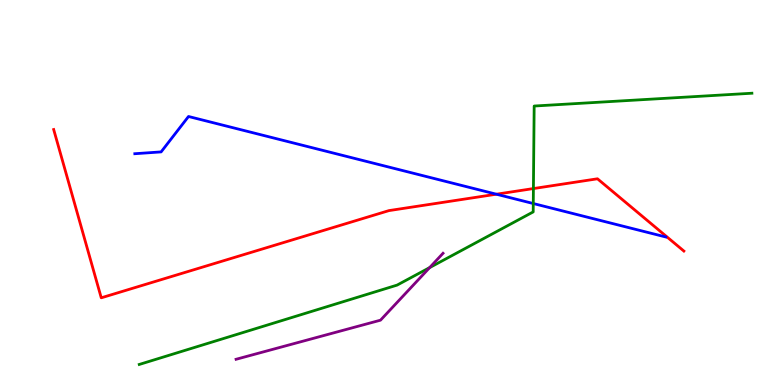[{'lines': ['blue', 'red'], 'intersections': [{'x': 6.41, 'y': 4.96}]}, {'lines': ['green', 'red'], 'intersections': [{'x': 6.88, 'y': 5.1}]}, {'lines': ['purple', 'red'], 'intersections': []}, {'lines': ['blue', 'green'], 'intersections': [{'x': 6.88, 'y': 4.71}]}, {'lines': ['blue', 'purple'], 'intersections': []}, {'lines': ['green', 'purple'], 'intersections': [{'x': 5.54, 'y': 3.05}]}]